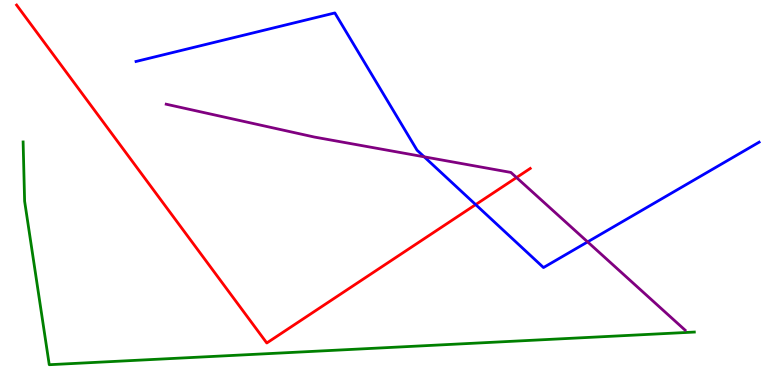[{'lines': ['blue', 'red'], 'intersections': [{'x': 6.14, 'y': 4.69}]}, {'lines': ['green', 'red'], 'intersections': []}, {'lines': ['purple', 'red'], 'intersections': [{'x': 6.66, 'y': 5.39}]}, {'lines': ['blue', 'green'], 'intersections': []}, {'lines': ['blue', 'purple'], 'intersections': [{'x': 5.47, 'y': 5.93}, {'x': 7.58, 'y': 3.72}]}, {'lines': ['green', 'purple'], 'intersections': []}]